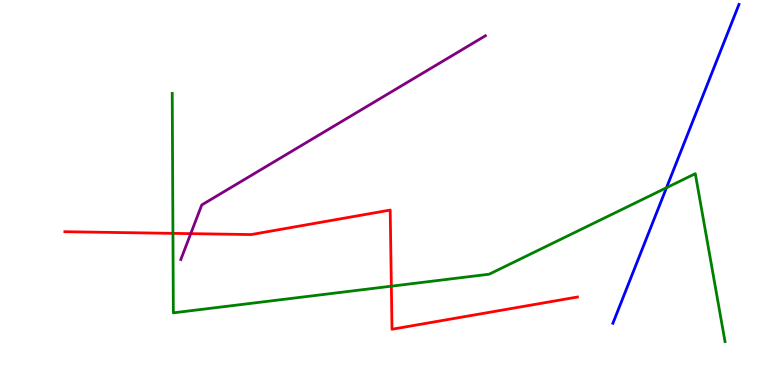[{'lines': ['blue', 'red'], 'intersections': []}, {'lines': ['green', 'red'], 'intersections': [{'x': 2.23, 'y': 3.94}, {'x': 5.05, 'y': 2.57}]}, {'lines': ['purple', 'red'], 'intersections': [{'x': 2.46, 'y': 3.93}]}, {'lines': ['blue', 'green'], 'intersections': [{'x': 8.6, 'y': 5.12}]}, {'lines': ['blue', 'purple'], 'intersections': []}, {'lines': ['green', 'purple'], 'intersections': []}]